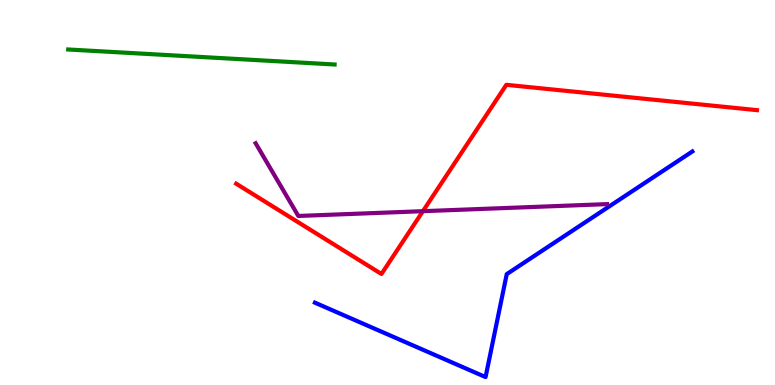[{'lines': ['blue', 'red'], 'intersections': []}, {'lines': ['green', 'red'], 'intersections': []}, {'lines': ['purple', 'red'], 'intersections': [{'x': 5.46, 'y': 4.51}]}, {'lines': ['blue', 'green'], 'intersections': []}, {'lines': ['blue', 'purple'], 'intersections': []}, {'lines': ['green', 'purple'], 'intersections': []}]